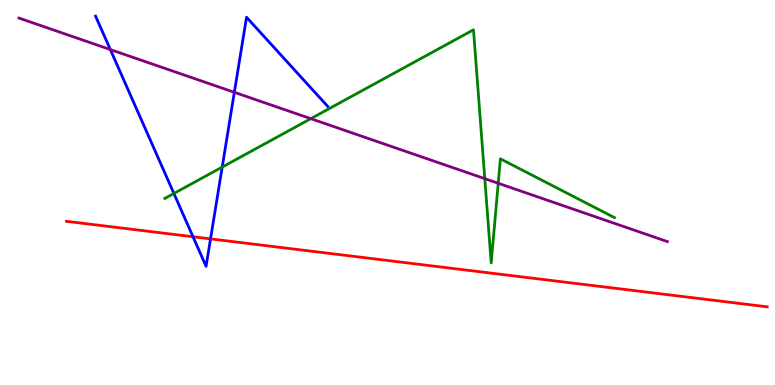[{'lines': ['blue', 'red'], 'intersections': [{'x': 2.49, 'y': 3.85}, {'x': 2.72, 'y': 3.8}]}, {'lines': ['green', 'red'], 'intersections': []}, {'lines': ['purple', 'red'], 'intersections': []}, {'lines': ['blue', 'green'], 'intersections': [{'x': 2.24, 'y': 4.97}, {'x': 2.87, 'y': 5.66}]}, {'lines': ['blue', 'purple'], 'intersections': [{'x': 1.42, 'y': 8.71}, {'x': 3.02, 'y': 7.6}]}, {'lines': ['green', 'purple'], 'intersections': [{'x': 4.01, 'y': 6.92}, {'x': 6.26, 'y': 5.36}, {'x': 6.43, 'y': 5.24}]}]